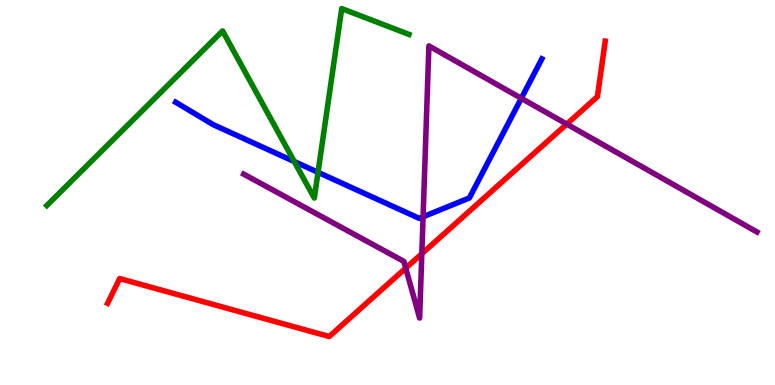[{'lines': ['blue', 'red'], 'intersections': []}, {'lines': ['green', 'red'], 'intersections': []}, {'lines': ['purple', 'red'], 'intersections': [{'x': 5.24, 'y': 3.04}, {'x': 5.44, 'y': 3.41}, {'x': 7.31, 'y': 6.78}]}, {'lines': ['blue', 'green'], 'intersections': [{'x': 3.8, 'y': 5.8}, {'x': 4.1, 'y': 5.52}]}, {'lines': ['blue', 'purple'], 'intersections': [{'x': 5.46, 'y': 4.37}, {'x': 6.73, 'y': 7.45}]}, {'lines': ['green', 'purple'], 'intersections': []}]